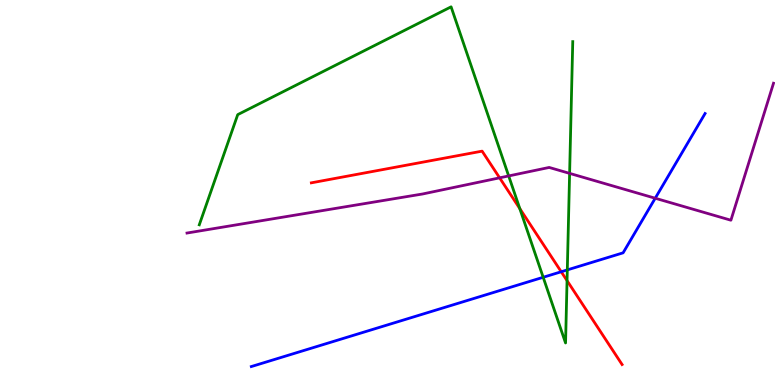[{'lines': ['blue', 'red'], 'intersections': [{'x': 7.24, 'y': 2.94}]}, {'lines': ['green', 'red'], 'intersections': [{'x': 6.71, 'y': 4.58}, {'x': 7.32, 'y': 2.71}]}, {'lines': ['purple', 'red'], 'intersections': [{'x': 6.45, 'y': 5.38}]}, {'lines': ['blue', 'green'], 'intersections': [{'x': 7.01, 'y': 2.8}, {'x': 7.32, 'y': 2.99}]}, {'lines': ['blue', 'purple'], 'intersections': [{'x': 8.45, 'y': 4.85}]}, {'lines': ['green', 'purple'], 'intersections': [{'x': 6.56, 'y': 5.43}, {'x': 7.35, 'y': 5.5}]}]